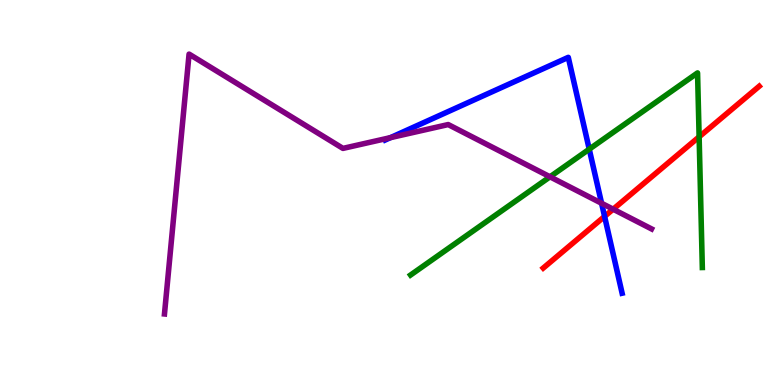[{'lines': ['blue', 'red'], 'intersections': [{'x': 7.8, 'y': 4.38}]}, {'lines': ['green', 'red'], 'intersections': [{'x': 9.02, 'y': 6.45}]}, {'lines': ['purple', 'red'], 'intersections': [{'x': 7.91, 'y': 4.57}]}, {'lines': ['blue', 'green'], 'intersections': [{'x': 7.6, 'y': 6.13}]}, {'lines': ['blue', 'purple'], 'intersections': [{'x': 5.04, 'y': 6.43}, {'x': 7.76, 'y': 4.72}]}, {'lines': ['green', 'purple'], 'intersections': [{'x': 7.1, 'y': 5.41}]}]